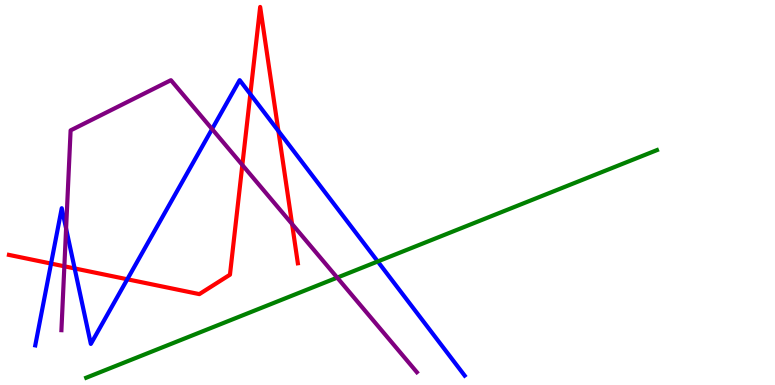[{'lines': ['blue', 'red'], 'intersections': [{'x': 0.659, 'y': 3.15}, {'x': 0.963, 'y': 3.03}, {'x': 1.64, 'y': 2.75}, {'x': 3.23, 'y': 7.55}, {'x': 3.59, 'y': 6.6}]}, {'lines': ['green', 'red'], 'intersections': []}, {'lines': ['purple', 'red'], 'intersections': [{'x': 0.83, 'y': 3.08}, {'x': 3.13, 'y': 5.71}, {'x': 3.77, 'y': 4.18}]}, {'lines': ['blue', 'green'], 'intersections': [{'x': 4.87, 'y': 3.21}]}, {'lines': ['blue', 'purple'], 'intersections': [{'x': 0.853, 'y': 4.06}, {'x': 2.74, 'y': 6.65}]}, {'lines': ['green', 'purple'], 'intersections': [{'x': 4.35, 'y': 2.79}]}]